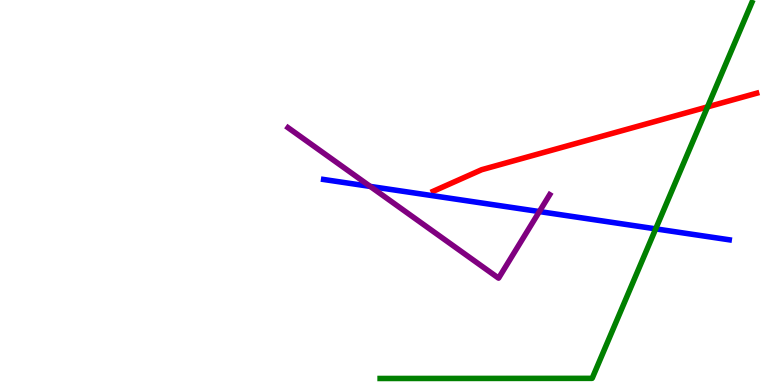[{'lines': ['blue', 'red'], 'intersections': []}, {'lines': ['green', 'red'], 'intersections': [{'x': 9.13, 'y': 7.22}]}, {'lines': ['purple', 'red'], 'intersections': []}, {'lines': ['blue', 'green'], 'intersections': [{'x': 8.46, 'y': 4.06}]}, {'lines': ['blue', 'purple'], 'intersections': [{'x': 4.78, 'y': 5.16}, {'x': 6.96, 'y': 4.5}]}, {'lines': ['green', 'purple'], 'intersections': []}]